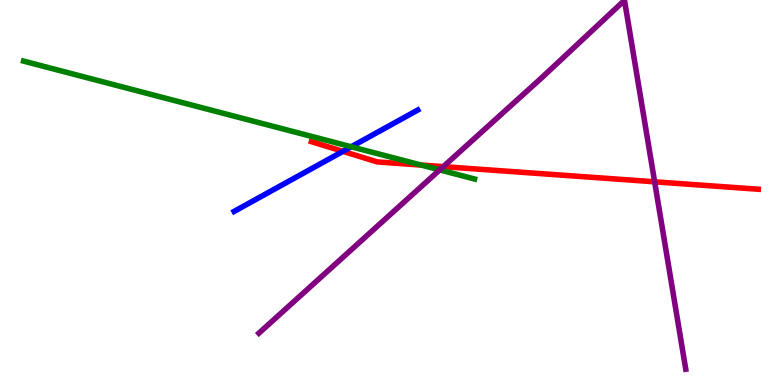[{'lines': ['blue', 'red'], 'intersections': [{'x': 4.42, 'y': 6.07}]}, {'lines': ['green', 'red'], 'intersections': [{'x': 5.43, 'y': 5.71}]}, {'lines': ['purple', 'red'], 'intersections': [{'x': 5.72, 'y': 5.67}, {'x': 8.45, 'y': 5.28}]}, {'lines': ['blue', 'green'], 'intersections': [{'x': 4.53, 'y': 6.19}]}, {'lines': ['blue', 'purple'], 'intersections': []}, {'lines': ['green', 'purple'], 'intersections': [{'x': 5.67, 'y': 5.59}]}]